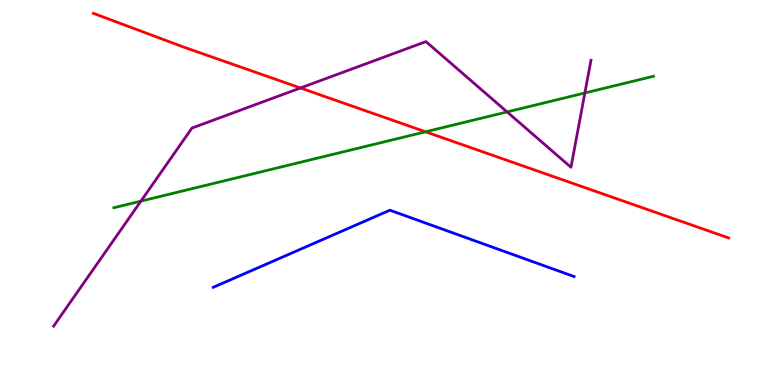[{'lines': ['blue', 'red'], 'intersections': []}, {'lines': ['green', 'red'], 'intersections': [{'x': 5.49, 'y': 6.58}]}, {'lines': ['purple', 'red'], 'intersections': [{'x': 3.88, 'y': 7.71}]}, {'lines': ['blue', 'green'], 'intersections': []}, {'lines': ['blue', 'purple'], 'intersections': []}, {'lines': ['green', 'purple'], 'intersections': [{'x': 1.82, 'y': 4.78}, {'x': 6.54, 'y': 7.09}, {'x': 7.55, 'y': 7.58}]}]